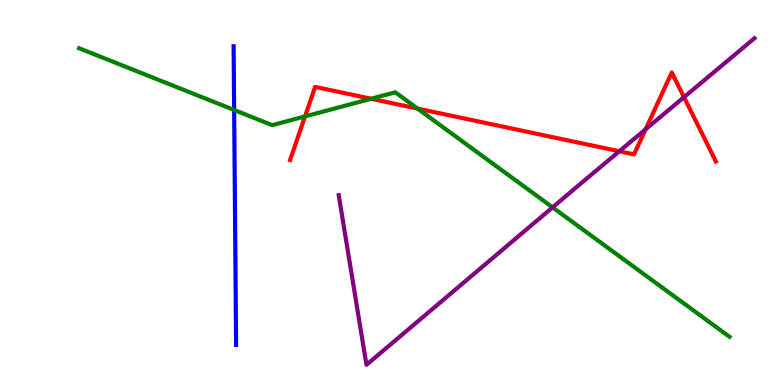[{'lines': ['blue', 'red'], 'intersections': []}, {'lines': ['green', 'red'], 'intersections': [{'x': 3.94, 'y': 6.98}, {'x': 4.79, 'y': 7.43}, {'x': 5.39, 'y': 7.18}]}, {'lines': ['purple', 'red'], 'intersections': [{'x': 7.99, 'y': 6.07}, {'x': 8.33, 'y': 6.64}, {'x': 8.83, 'y': 7.48}]}, {'lines': ['blue', 'green'], 'intersections': [{'x': 3.02, 'y': 7.14}]}, {'lines': ['blue', 'purple'], 'intersections': []}, {'lines': ['green', 'purple'], 'intersections': [{'x': 7.13, 'y': 4.61}]}]